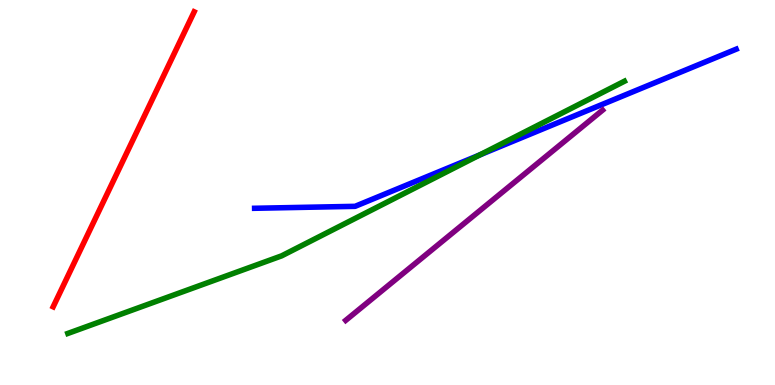[{'lines': ['blue', 'red'], 'intersections': []}, {'lines': ['green', 'red'], 'intersections': []}, {'lines': ['purple', 'red'], 'intersections': []}, {'lines': ['blue', 'green'], 'intersections': [{'x': 6.19, 'y': 5.98}]}, {'lines': ['blue', 'purple'], 'intersections': []}, {'lines': ['green', 'purple'], 'intersections': []}]